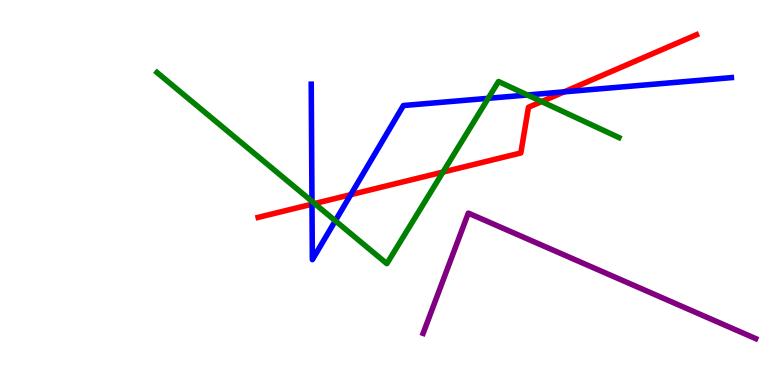[{'lines': ['blue', 'red'], 'intersections': [{'x': 4.03, 'y': 4.7}, {'x': 4.53, 'y': 4.94}, {'x': 7.28, 'y': 7.61}]}, {'lines': ['green', 'red'], 'intersections': [{'x': 4.06, 'y': 4.71}, {'x': 5.72, 'y': 5.53}, {'x': 6.99, 'y': 7.36}]}, {'lines': ['purple', 'red'], 'intersections': []}, {'lines': ['blue', 'green'], 'intersections': [{'x': 4.03, 'y': 4.77}, {'x': 4.33, 'y': 4.27}, {'x': 6.3, 'y': 7.45}, {'x': 6.81, 'y': 7.53}]}, {'lines': ['blue', 'purple'], 'intersections': []}, {'lines': ['green', 'purple'], 'intersections': []}]